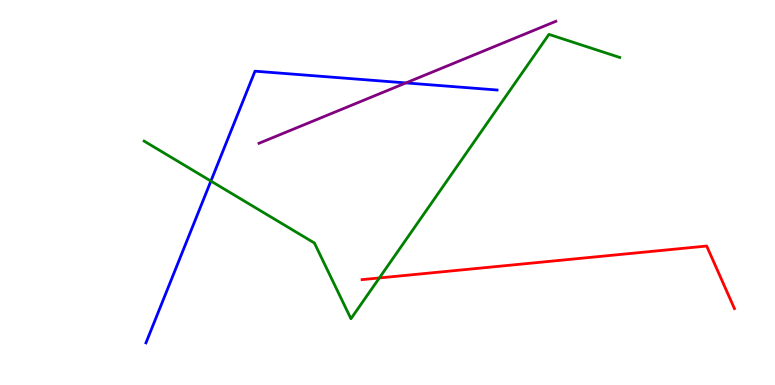[{'lines': ['blue', 'red'], 'intersections': []}, {'lines': ['green', 'red'], 'intersections': [{'x': 4.89, 'y': 2.78}]}, {'lines': ['purple', 'red'], 'intersections': []}, {'lines': ['blue', 'green'], 'intersections': [{'x': 2.72, 'y': 5.3}]}, {'lines': ['blue', 'purple'], 'intersections': [{'x': 5.24, 'y': 7.85}]}, {'lines': ['green', 'purple'], 'intersections': []}]